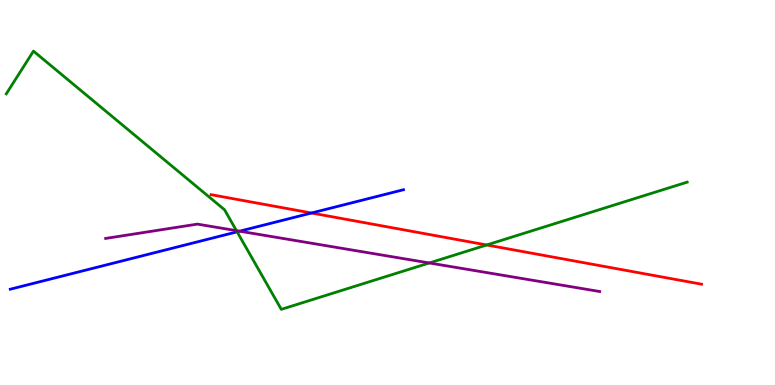[{'lines': ['blue', 'red'], 'intersections': [{'x': 4.02, 'y': 4.47}]}, {'lines': ['green', 'red'], 'intersections': [{'x': 6.28, 'y': 3.64}]}, {'lines': ['purple', 'red'], 'intersections': []}, {'lines': ['blue', 'green'], 'intersections': [{'x': 3.06, 'y': 3.98}]}, {'lines': ['blue', 'purple'], 'intersections': [{'x': 3.09, 'y': 4.0}]}, {'lines': ['green', 'purple'], 'intersections': [{'x': 3.05, 'y': 4.01}, {'x': 5.54, 'y': 3.17}]}]